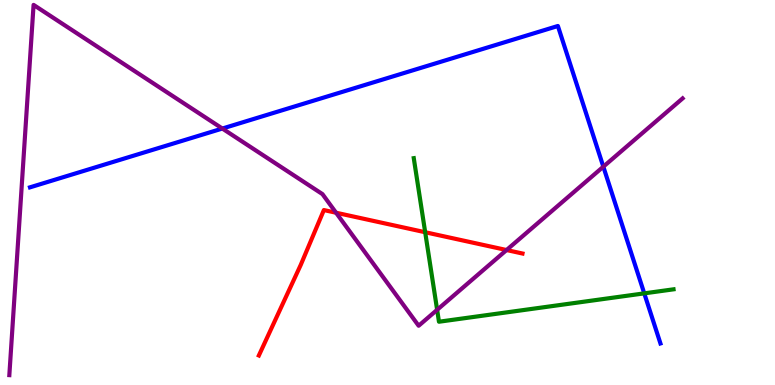[{'lines': ['blue', 'red'], 'intersections': []}, {'lines': ['green', 'red'], 'intersections': [{'x': 5.49, 'y': 3.97}]}, {'lines': ['purple', 'red'], 'intersections': [{'x': 4.34, 'y': 4.47}, {'x': 6.54, 'y': 3.51}]}, {'lines': ['blue', 'green'], 'intersections': [{'x': 8.31, 'y': 2.38}]}, {'lines': ['blue', 'purple'], 'intersections': [{'x': 2.87, 'y': 6.66}, {'x': 7.78, 'y': 5.67}]}, {'lines': ['green', 'purple'], 'intersections': [{'x': 5.64, 'y': 1.95}]}]